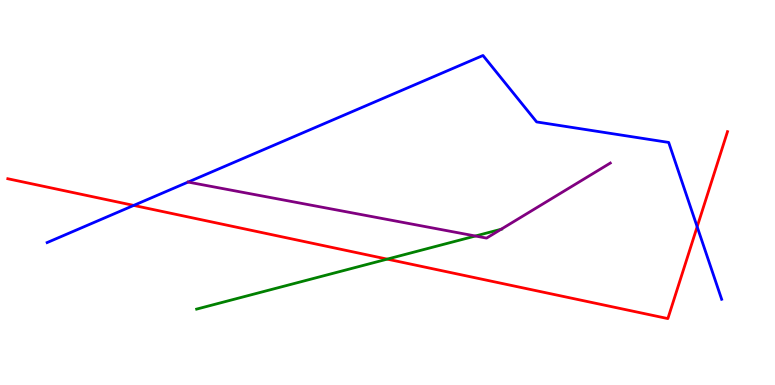[{'lines': ['blue', 'red'], 'intersections': [{'x': 1.73, 'y': 4.66}, {'x': 9.0, 'y': 4.11}]}, {'lines': ['green', 'red'], 'intersections': [{'x': 5.0, 'y': 3.27}]}, {'lines': ['purple', 'red'], 'intersections': []}, {'lines': ['blue', 'green'], 'intersections': []}, {'lines': ['blue', 'purple'], 'intersections': []}, {'lines': ['green', 'purple'], 'intersections': [{'x': 6.13, 'y': 3.87}, {'x': 6.47, 'y': 4.05}]}]